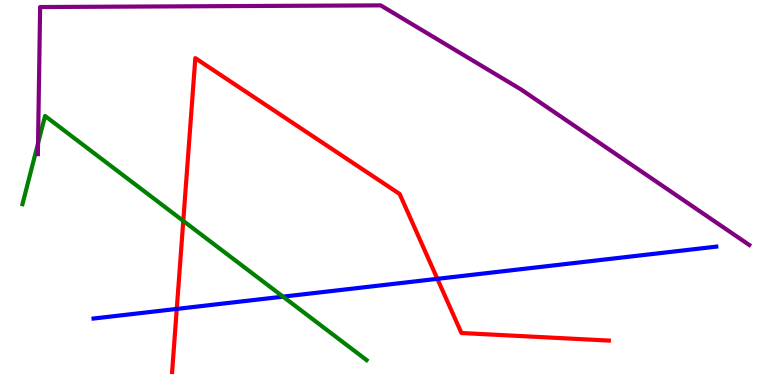[{'lines': ['blue', 'red'], 'intersections': [{'x': 2.28, 'y': 1.98}, {'x': 5.64, 'y': 2.76}]}, {'lines': ['green', 'red'], 'intersections': [{'x': 2.36, 'y': 4.26}]}, {'lines': ['purple', 'red'], 'intersections': []}, {'lines': ['blue', 'green'], 'intersections': [{'x': 3.65, 'y': 2.29}]}, {'lines': ['blue', 'purple'], 'intersections': []}, {'lines': ['green', 'purple'], 'intersections': [{'x': 0.491, 'y': 6.28}]}]